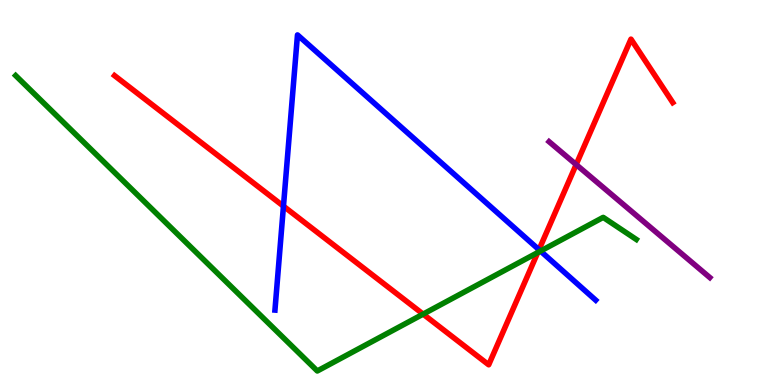[{'lines': ['blue', 'red'], 'intersections': [{'x': 3.66, 'y': 4.64}, {'x': 6.95, 'y': 3.51}]}, {'lines': ['green', 'red'], 'intersections': [{'x': 5.46, 'y': 1.84}, {'x': 6.94, 'y': 3.44}]}, {'lines': ['purple', 'red'], 'intersections': [{'x': 7.43, 'y': 5.73}]}, {'lines': ['blue', 'green'], 'intersections': [{'x': 6.97, 'y': 3.48}]}, {'lines': ['blue', 'purple'], 'intersections': []}, {'lines': ['green', 'purple'], 'intersections': []}]